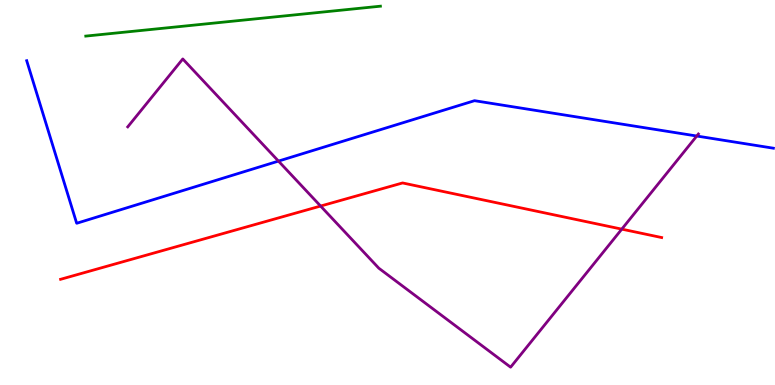[{'lines': ['blue', 'red'], 'intersections': []}, {'lines': ['green', 'red'], 'intersections': []}, {'lines': ['purple', 'red'], 'intersections': [{'x': 4.14, 'y': 4.65}, {'x': 8.02, 'y': 4.05}]}, {'lines': ['blue', 'green'], 'intersections': []}, {'lines': ['blue', 'purple'], 'intersections': [{'x': 3.59, 'y': 5.82}, {'x': 8.99, 'y': 6.47}]}, {'lines': ['green', 'purple'], 'intersections': []}]